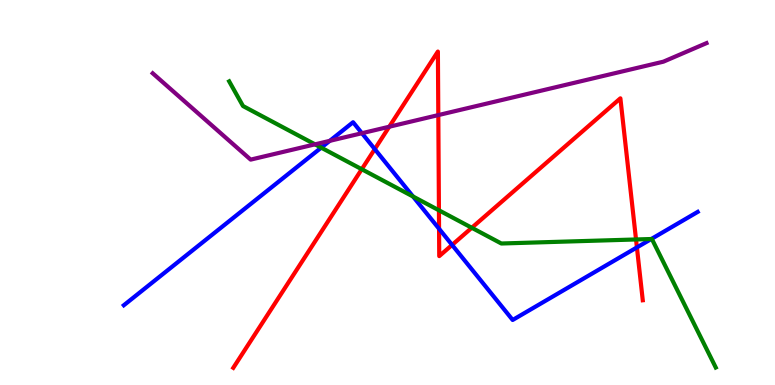[{'lines': ['blue', 'red'], 'intersections': [{'x': 4.84, 'y': 6.13}, {'x': 5.67, 'y': 4.06}, {'x': 5.83, 'y': 3.64}, {'x': 8.22, 'y': 3.57}]}, {'lines': ['green', 'red'], 'intersections': [{'x': 4.67, 'y': 5.6}, {'x': 5.66, 'y': 4.54}, {'x': 6.09, 'y': 4.08}, {'x': 8.21, 'y': 3.78}]}, {'lines': ['purple', 'red'], 'intersections': [{'x': 5.02, 'y': 6.71}, {'x': 5.66, 'y': 7.01}]}, {'lines': ['blue', 'green'], 'intersections': [{'x': 4.14, 'y': 6.16}, {'x': 5.33, 'y': 4.9}, {'x': 8.4, 'y': 3.79}]}, {'lines': ['blue', 'purple'], 'intersections': [{'x': 4.25, 'y': 6.34}, {'x': 4.67, 'y': 6.54}]}, {'lines': ['green', 'purple'], 'intersections': [{'x': 4.06, 'y': 6.25}]}]